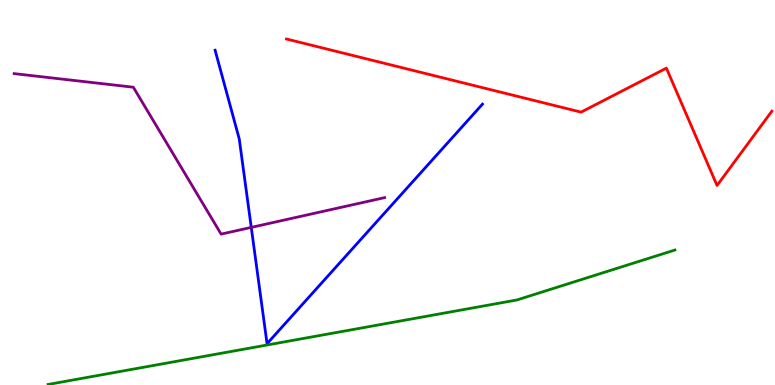[{'lines': ['blue', 'red'], 'intersections': []}, {'lines': ['green', 'red'], 'intersections': []}, {'lines': ['purple', 'red'], 'intersections': []}, {'lines': ['blue', 'green'], 'intersections': []}, {'lines': ['blue', 'purple'], 'intersections': [{'x': 3.24, 'y': 4.09}]}, {'lines': ['green', 'purple'], 'intersections': []}]